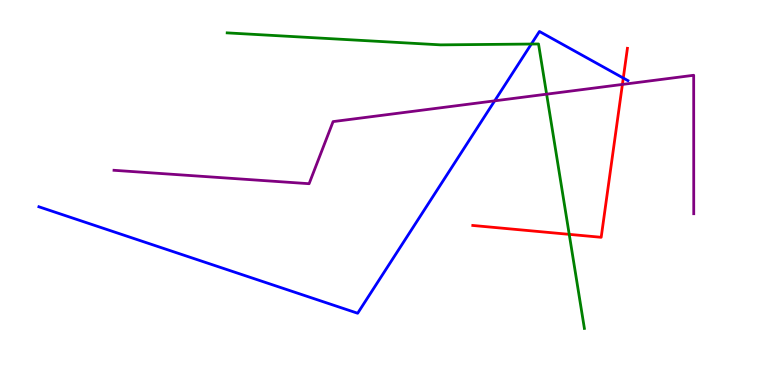[{'lines': ['blue', 'red'], 'intersections': [{'x': 8.04, 'y': 7.97}]}, {'lines': ['green', 'red'], 'intersections': [{'x': 7.34, 'y': 3.91}]}, {'lines': ['purple', 'red'], 'intersections': [{'x': 8.03, 'y': 7.81}]}, {'lines': ['blue', 'green'], 'intersections': [{'x': 6.86, 'y': 8.86}]}, {'lines': ['blue', 'purple'], 'intersections': [{'x': 6.38, 'y': 7.38}]}, {'lines': ['green', 'purple'], 'intersections': [{'x': 7.05, 'y': 7.55}]}]